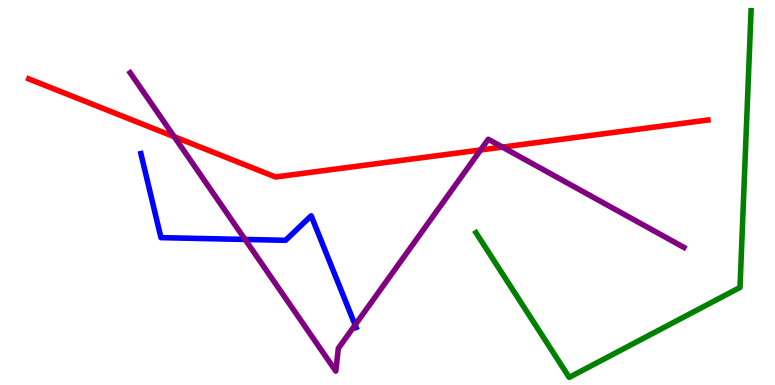[{'lines': ['blue', 'red'], 'intersections': []}, {'lines': ['green', 'red'], 'intersections': []}, {'lines': ['purple', 'red'], 'intersections': [{'x': 2.25, 'y': 6.45}, {'x': 6.2, 'y': 6.1}, {'x': 6.48, 'y': 6.18}]}, {'lines': ['blue', 'green'], 'intersections': []}, {'lines': ['blue', 'purple'], 'intersections': [{'x': 3.16, 'y': 3.78}, {'x': 4.58, 'y': 1.56}]}, {'lines': ['green', 'purple'], 'intersections': []}]